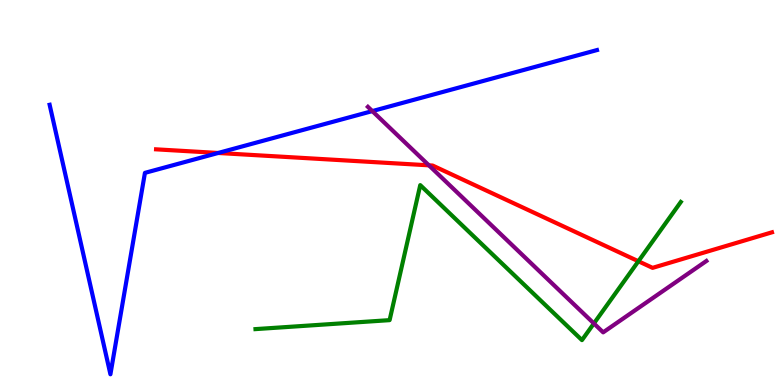[{'lines': ['blue', 'red'], 'intersections': [{'x': 2.81, 'y': 6.03}]}, {'lines': ['green', 'red'], 'intersections': [{'x': 8.24, 'y': 3.21}]}, {'lines': ['purple', 'red'], 'intersections': [{'x': 5.53, 'y': 5.71}]}, {'lines': ['blue', 'green'], 'intersections': []}, {'lines': ['blue', 'purple'], 'intersections': [{'x': 4.8, 'y': 7.11}]}, {'lines': ['green', 'purple'], 'intersections': [{'x': 7.66, 'y': 1.6}]}]